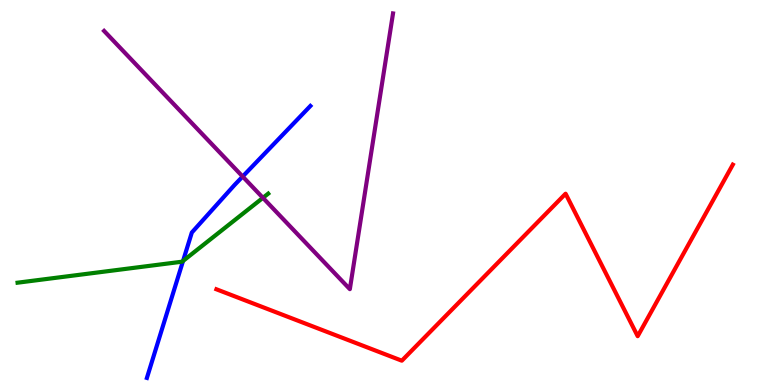[{'lines': ['blue', 'red'], 'intersections': []}, {'lines': ['green', 'red'], 'intersections': []}, {'lines': ['purple', 'red'], 'intersections': []}, {'lines': ['blue', 'green'], 'intersections': [{'x': 2.36, 'y': 3.22}]}, {'lines': ['blue', 'purple'], 'intersections': [{'x': 3.13, 'y': 5.41}]}, {'lines': ['green', 'purple'], 'intersections': [{'x': 3.39, 'y': 4.86}]}]